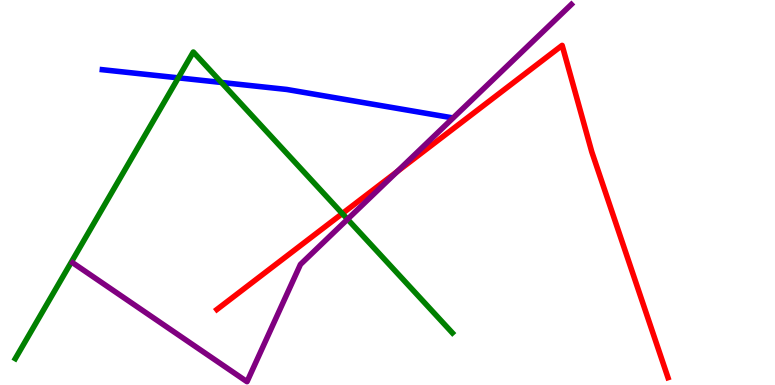[{'lines': ['blue', 'red'], 'intersections': []}, {'lines': ['green', 'red'], 'intersections': [{'x': 4.42, 'y': 4.45}]}, {'lines': ['purple', 'red'], 'intersections': [{'x': 5.13, 'y': 5.55}]}, {'lines': ['blue', 'green'], 'intersections': [{'x': 2.3, 'y': 7.98}, {'x': 2.86, 'y': 7.86}]}, {'lines': ['blue', 'purple'], 'intersections': []}, {'lines': ['green', 'purple'], 'intersections': [{'x': 4.48, 'y': 4.31}]}]